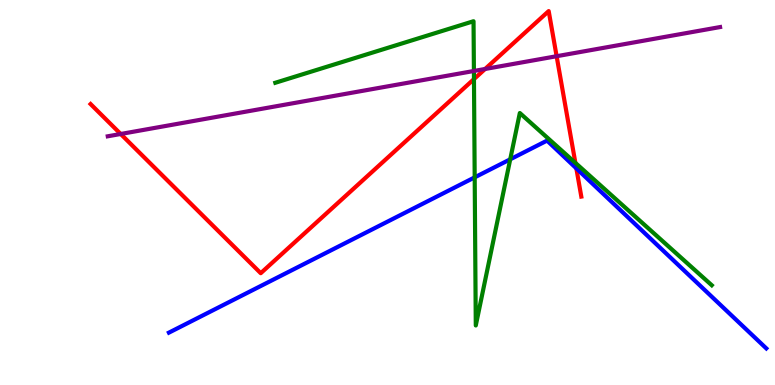[{'lines': ['blue', 'red'], 'intersections': [{'x': 7.44, 'y': 5.63}]}, {'lines': ['green', 'red'], 'intersections': [{'x': 6.12, 'y': 7.95}, {'x': 7.42, 'y': 5.77}]}, {'lines': ['purple', 'red'], 'intersections': [{'x': 1.56, 'y': 6.52}, {'x': 6.26, 'y': 8.21}, {'x': 7.18, 'y': 8.54}]}, {'lines': ['blue', 'green'], 'intersections': [{'x': 6.13, 'y': 5.39}, {'x': 6.58, 'y': 5.86}]}, {'lines': ['blue', 'purple'], 'intersections': []}, {'lines': ['green', 'purple'], 'intersections': [{'x': 6.11, 'y': 8.16}]}]